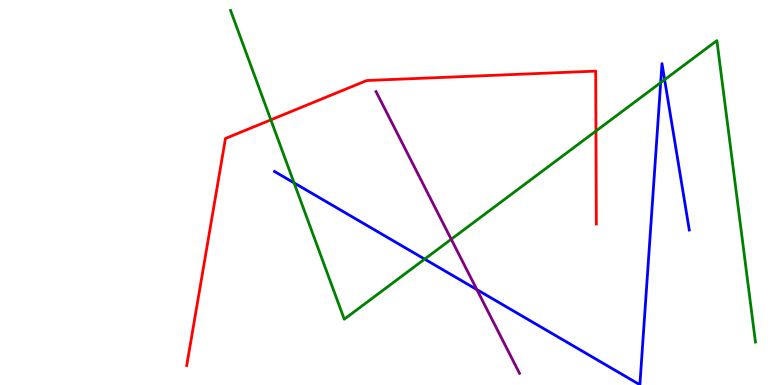[{'lines': ['blue', 'red'], 'intersections': []}, {'lines': ['green', 'red'], 'intersections': [{'x': 3.49, 'y': 6.89}, {'x': 7.69, 'y': 6.6}]}, {'lines': ['purple', 'red'], 'intersections': []}, {'lines': ['blue', 'green'], 'intersections': [{'x': 3.79, 'y': 5.25}, {'x': 5.48, 'y': 3.27}, {'x': 8.52, 'y': 7.85}, {'x': 8.58, 'y': 7.93}]}, {'lines': ['blue', 'purple'], 'intersections': [{'x': 6.15, 'y': 2.48}]}, {'lines': ['green', 'purple'], 'intersections': [{'x': 5.82, 'y': 3.79}]}]